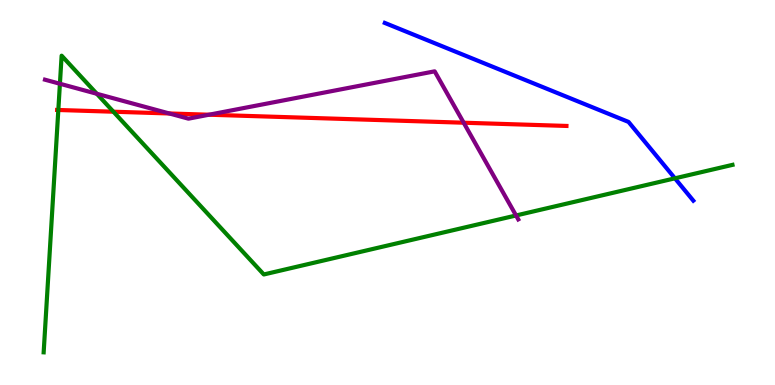[{'lines': ['blue', 'red'], 'intersections': []}, {'lines': ['green', 'red'], 'intersections': [{'x': 0.753, 'y': 7.14}, {'x': 1.46, 'y': 7.1}]}, {'lines': ['purple', 'red'], 'intersections': [{'x': 2.18, 'y': 7.05}, {'x': 2.7, 'y': 7.02}, {'x': 5.98, 'y': 6.81}]}, {'lines': ['blue', 'green'], 'intersections': [{'x': 8.71, 'y': 5.37}]}, {'lines': ['blue', 'purple'], 'intersections': []}, {'lines': ['green', 'purple'], 'intersections': [{'x': 0.773, 'y': 7.82}, {'x': 1.25, 'y': 7.56}, {'x': 6.66, 'y': 4.4}]}]